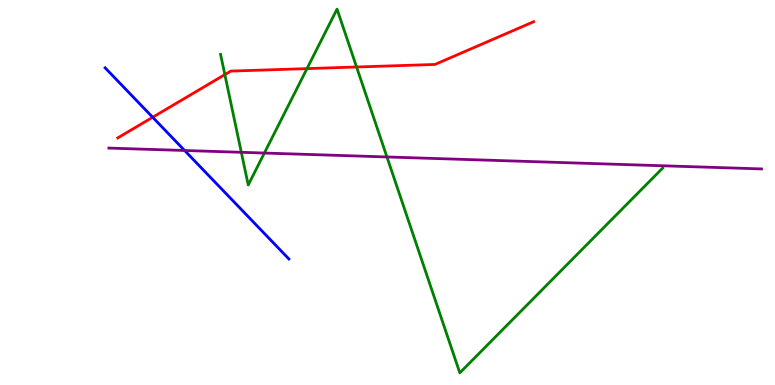[{'lines': ['blue', 'red'], 'intersections': [{'x': 1.97, 'y': 6.95}]}, {'lines': ['green', 'red'], 'intersections': [{'x': 2.9, 'y': 8.06}, {'x': 3.96, 'y': 8.22}, {'x': 4.6, 'y': 8.26}]}, {'lines': ['purple', 'red'], 'intersections': []}, {'lines': ['blue', 'green'], 'intersections': []}, {'lines': ['blue', 'purple'], 'intersections': [{'x': 2.38, 'y': 6.09}]}, {'lines': ['green', 'purple'], 'intersections': [{'x': 3.11, 'y': 6.04}, {'x': 3.41, 'y': 6.02}, {'x': 4.99, 'y': 5.92}]}]